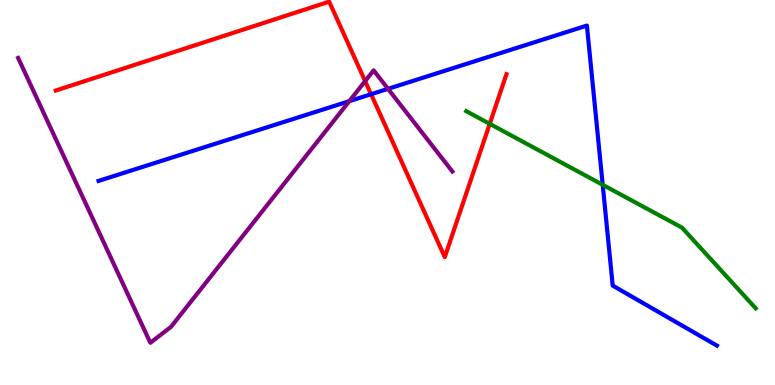[{'lines': ['blue', 'red'], 'intersections': [{'x': 4.79, 'y': 7.55}]}, {'lines': ['green', 'red'], 'intersections': [{'x': 6.32, 'y': 6.78}]}, {'lines': ['purple', 'red'], 'intersections': [{'x': 4.71, 'y': 7.89}]}, {'lines': ['blue', 'green'], 'intersections': [{'x': 7.78, 'y': 5.2}]}, {'lines': ['blue', 'purple'], 'intersections': [{'x': 4.51, 'y': 7.37}, {'x': 5.01, 'y': 7.69}]}, {'lines': ['green', 'purple'], 'intersections': []}]